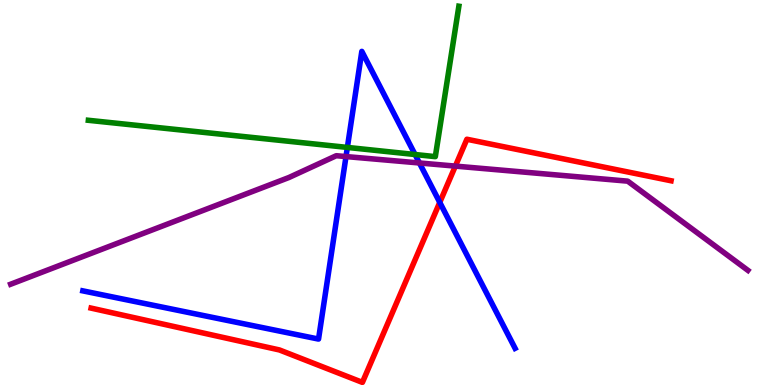[{'lines': ['blue', 'red'], 'intersections': [{'x': 5.67, 'y': 4.74}]}, {'lines': ['green', 'red'], 'intersections': []}, {'lines': ['purple', 'red'], 'intersections': [{'x': 5.88, 'y': 5.69}]}, {'lines': ['blue', 'green'], 'intersections': [{'x': 4.48, 'y': 6.17}, {'x': 5.36, 'y': 5.99}]}, {'lines': ['blue', 'purple'], 'intersections': [{'x': 4.46, 'y': 5.93}, {'x': 5.41, 'y': 5.77}]}, {'lines': ['green', 'purple'], 'intersections': []}]